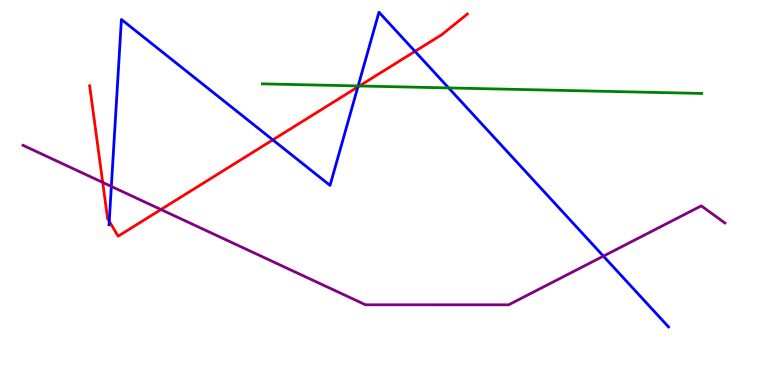[{'lines': ['blue', 'red'], 'intersections': [{'x': 1.41, 'y': 4.25}, {'x': 3.52, 'y': 6.37}, {'x': 4.62, 'y': 7.74}, {'x': 5.35, 'y': 8.67}]}, {'lines': ['green', 'red'], 'intersections': [{'x': 4.64, 'y': 7.77}]}, {'lines': ['purple', 'red'], 'intersections': [{'x': 1.33, 'y': 5.26}, {'x': 2.08, 'y': 4.56}]}, {'lines': ['blue', 'green'], 'intersections': [{'x': 4.62, 'y': 7.77}, {'x': 5.79, 'y': 7.72}]}, {'lines': ['blue', 'purple'], 'intersections': [{'x': 1.44, 'y': 5.16}, {'x': 7.79, 'y': 3.35}]}, {'lines': ['green', 'purple'], 'intersections': []}]